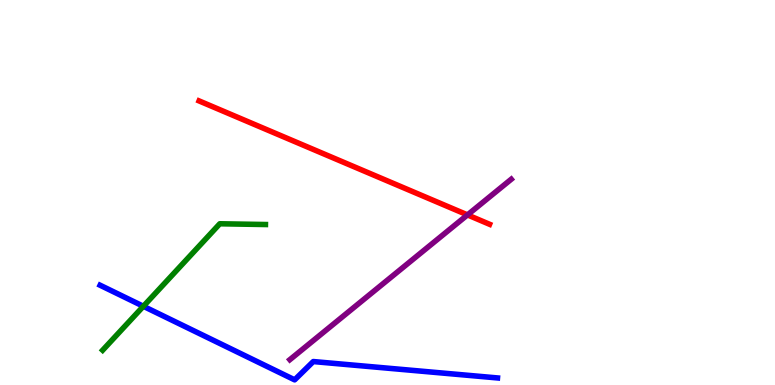[{'lines': ['blue', 'red'], 'intersections': []}, {'lines': ['green', 'red'], 'intersections': []}, {'lines': ['purple', 'red'], 'intersections': [{'x': 6.03, 'y': 4.42}]}, {'lines': ['blue', 'green'], 'intersections': [{'x': 1.85, 'y': 2.04}]}, {'lines': ['blue', 'purple'], 'intersections': []}, {'lines': ['green', 'purple'], 'intersections': []}]